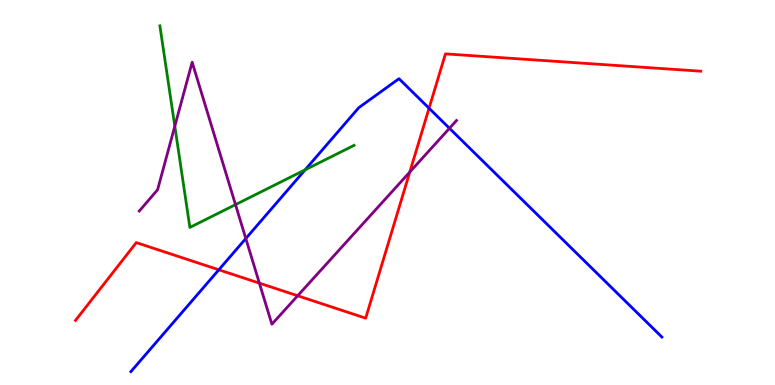[{'lines': ['blue', 'red'], 'intersections': [{'x': 2.82, 'y': 2.99}, {'x': 5.54, 'y': 7.19}]}, {'lines': ['green', 'red'], 'intersections': []}, {'lines': ['purple', 'red'], 'intersections': [{'x': 3.35, 'y': 2.65}, {'x': 3.84, 'y': 2.32}, {'x': 5.29, 'y': 5.53}]}, {'lines': ['blue', 'green'], 'intersections': [{'x': 3.94, 'y': 5.59}]}, {'lines': ['blue', 'purple'], 'intersections': [{'x': 3.17, 'y': 3.8}, {'x': 5.8, 'y': 6.67}]}, {'lines': ['green', 'purple'], 'intersections': [{'x': 2.26, 'y': 6.72}, {'x': 3.04, 'y': 4.68}]}]